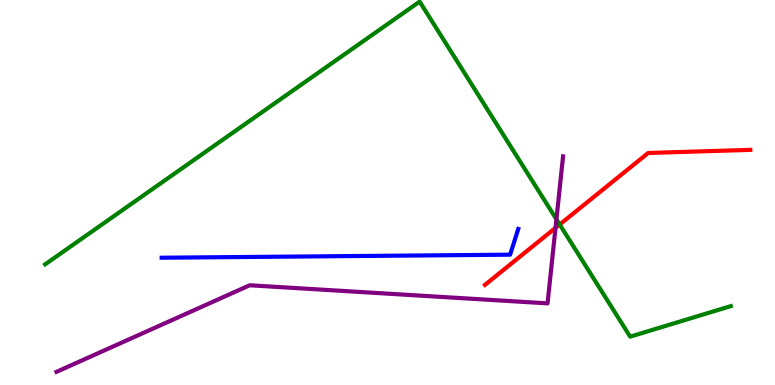[{'lines': ['blue', 'red'], 'intersections': []}, {'lines': ['green', 'red'], 'intersections': [{'x': 7.22, 'y': 4.17}]}, {'lines': ['purple', 'red'], 'intersections': [{'x': 7.17, 'y': 4.08}]}, {'lines': ['blue', 'green'], 'intersections': []}, {'lines': ['blue', 'purple'], 'intersections': []}, {'lines': ['green', 'purple'], 'intersections': [{'x': 7.18, 'y': 4.3}]}]